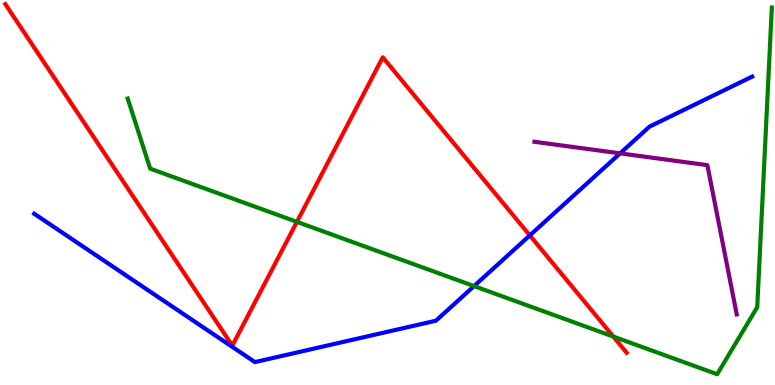[{'lines': ['blue', 'red'], 'intersections': [{'x': 6.84, 'y': 3.89}]}, {'lines': ['green', 'red'], 'intersections': [{'x': 3.83, 'y': 4.24}, {'x': 7.91, 'y': 1.26}]}, {'lines': ['purple', 'red'], 'intersections': []}, {'lines': ['blue', 'green'], 'intersections': [{'x': 6.12, 'y': 2.57}]}, {'lines': ['blue', 'purple'], 'intersections': [{'x': 8.0, 'y': 6.02}]}, {'lines': ['green', 'purple'], 'intersections': []}]